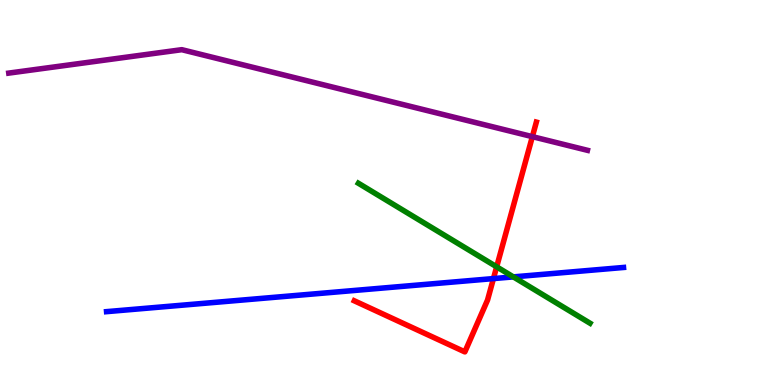[{'lines': ['blue', 'red'], 'intersections': [{'x': 6.37, 'y': 2.76}]}, {'lines': ['green', 'red'], 'intersections': [{'x': 6.41, 'y': 3.07}]}, {'lines': ['purple', 'red'], 'intersections': [{'x': 6.87, 'y': 6.45}]}, {'lines': ['blue', 'green'], 'intersections': [{'x': 6.62, 'y': 2.81}]}, {'lines': ['blue', 'purple'], 'intersections': []}, {'lines': ['green', 'purple'], 'intersections': []}]